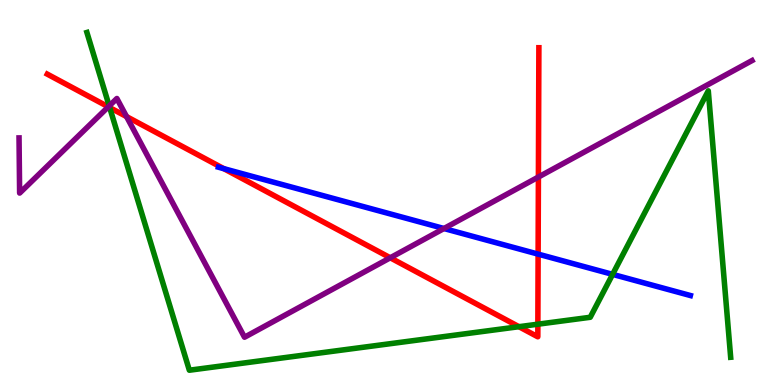[{'lines': ['blue', 'red'], 'intersections': [{'x': 2.89, 'y': 5.62}, {'x': 6.94, 'y': 3.4}]}, {'lines': ['green', 'red'], 'intersections': [{'x': 1.42, 'y': 7.21}, {'x': 6.7, 'y': 1.51}, {'x': 6.94, 'y': 1.58}]}, {'lines': ['purple', 'red'], 'intersections': [{'x': 1.4, 'y': 7.23}, {'x': 1.63, 'y': 6.97}, {'x': 5.04, 'y': 3.3}, {'x': 6.95, 'y': 5.4}]}, {'lines': ['blue', 'green'], 'intersections': [{'x': 7.9, 'y': 2.87}]}, {'lines': ['blue', 'purple'], 'intersections': [{'x': 5.73, 'y': 4.06}]}, {'lines': ['green', 'purple'], 'intersections': [{'x': 1.41, 'y': 7.25}]}]